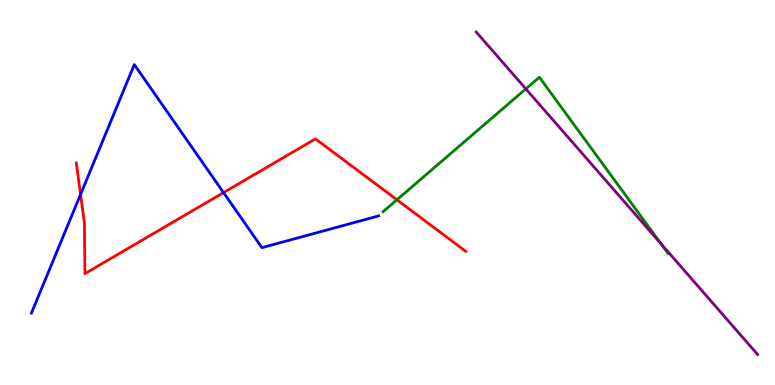[{'lines': ['blue', 'red'], 'intersections': [{'x': 1.04, 'y': 4.95}, {'x': 2.88, 'y': 5.0}]}, {'lines': ['green', 'red'], 'intersections': [{'x': 5.12, 'y': 4.81}]}, {'lines': ['purple', 'red'], 'intersections': []}, {'lines': ['blue', 'green'], 'intersections': []}, {'lines': ['blue', 'purple'], 'intersections': []}, {'lines': ['green', 'purple'], 'intersections': [{'x': 6.79, 'y': 7.69}, {'x': 8.53, 'y': 3.67}]}]